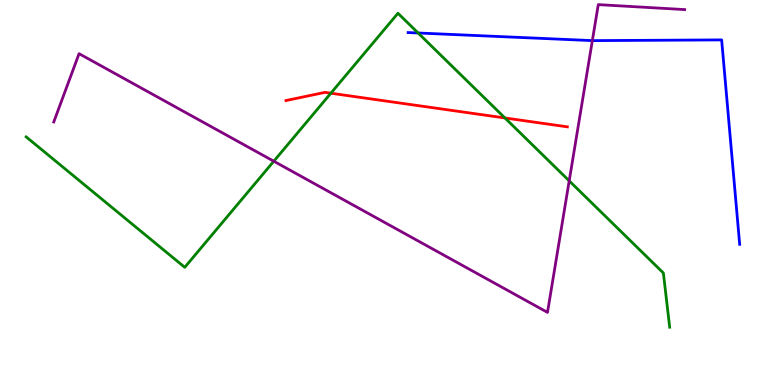[{'lines': ['blue', 'red'], 'intersections': []}, {'lines': ['green', 'red'], 'intersections': [{'x': 4.27, 'y': 7.58}, {'x': 6.52, 'y': 6.94}]}, {'lines': ['purple', 'red'], 'intersections': []}, {'lines': ['blue', 'green'], 'intersections': [{'x': 5.4, 'y': 9.14}]}, {'lines': ['blue', 'purple'], 'intersections': [{'x': 7.64, 'y': 8.94}]}, {'lines': ['green', 'purple'], 'intersections': [{'x': 3.53, 'y': 5.81}, {'x': 7.34, 'y': 5.3}]}]